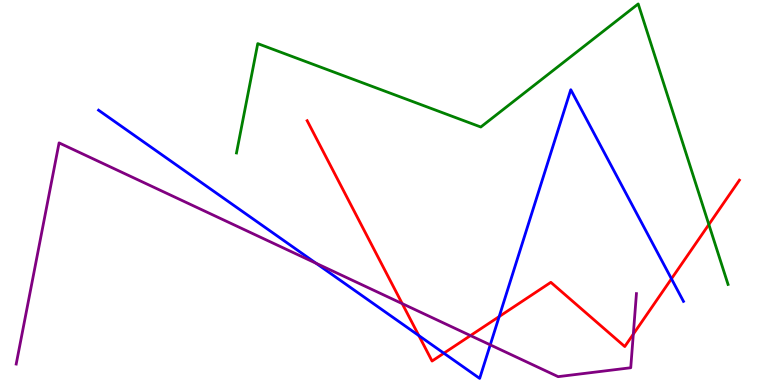[{'lines': ['blue', 'red'], 'intersections': [{'x': 5.4, 'y': 1.28}, {'x': 5.73, 'y': 0.826}, {'x': 6.44, 'y': 1.78}, {'x': 8.66, 'y': 2.76}]}, {'lines': ['green', 'red'], 'intersections': [{'x': 9.15, 'y': 4.17}]}, {'lines': ['purple', 'red'], 'intersections': [{'x': 5.19, 'y': 2.11}, {'x': 6.07, 'y': 1.28}, {'x': 8.17, 'y': 1.32}]}, {'lines': ['blue', 'green'], 'intersections': []}, {'lines': ['blue', 'purple'], 'intersections': [{'x': 4.08, 'y': 3.16}, {'x': 6.33, 'y': 1.04}]}, {'lines': ['green', 'purple'], 'intersections': []}]